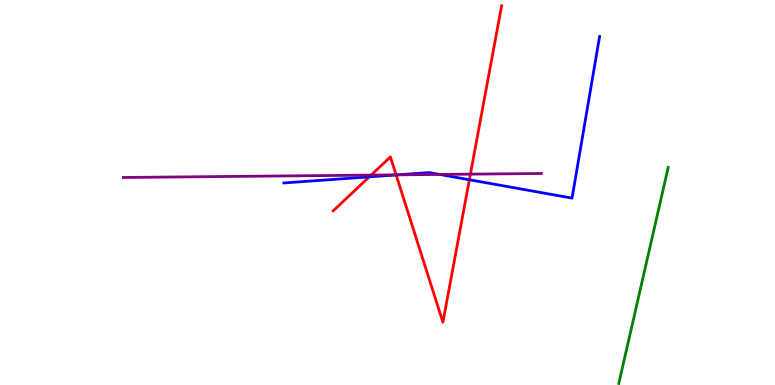[{'lines': ['blue', 'red'], 'intersections': [{'x': 4.76, 'y': 5.41}, {'x': 5.11, 'y': 5.46}, {'x': 6.06, 'y': 5.33}]}, {'lines': ['green', 'red'], 'intersections': []}, {'lines': ['purple', 'red'], 'intersections': [{'x': 4.79, 'y': 5.45}, {'x': 5.11, 'y': 5.46}, {'x': 6.07, 'y': 5.48}]}, {'lines': ['blue', 'green'], 'intersections': []}, {'lines': ['blue', 'purple'], 'intersections': [{'x': 5.13, 'y': 5.46}, {'x': 5.67, 'y': 5.47}]}, {'lines': ['green', 'purple'], 'intersections': []}]